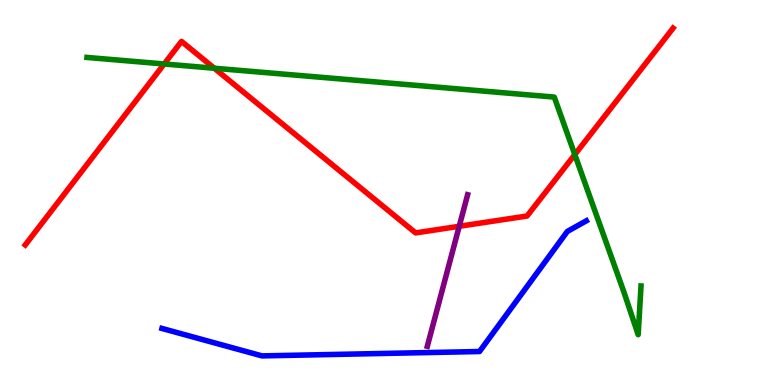[{'lines': ['blue', 'red'], 'intersections': []}, {'lines': ['green', 'red'], 'intersections': [{'x': 2.12, 'y': 8.34}, {'x': 2.77, 'y': 8.23}, {'x': 7.42, 'y': 5.99}]}, {'lines': ['purple', 'red'], 'intersections': [{'x': 5.93, 'y': 4.12}]}, {'lines': ['blue', 'green'], 'intersections': []}, {'lines': ['blue', 'purple'], 'intersections': []}, {'lines': ['green', 'purple'], 'intersections': []}]